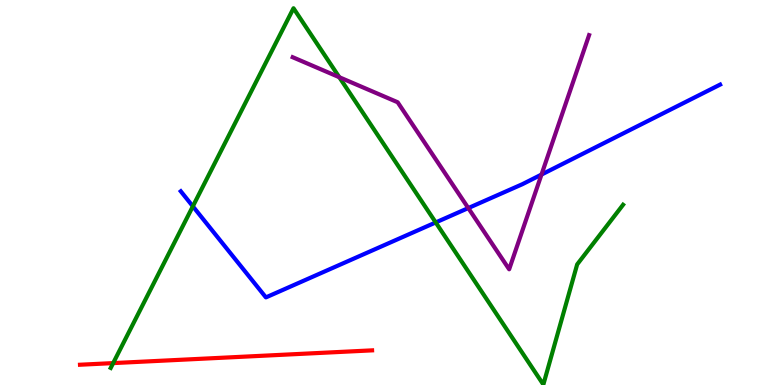[{'lines': ['blue', 'red'], 'intersections': []}, {'lines': ['green', 'red'], 'intersections': [{'x': 1.46, 'y': 0.569}]}, {'lines': ['purple', 'red'], 'intersections': []}, {'lines': ['blue', 'green'], 'intersections': [{'x': 2.49, 'y': 4.64}, {'x': 5.62, 'y': 4.22}]}, {'lines': ['blue', 'purple'], 'intersections': [{'x': 6.04, 'y': 4.6}, {'x': 6.99, 'y': 5.47}]}, {'lines': ['green', 'purple'], 'intersections': [{'x': 4.38, 'y': 7.99}]}]